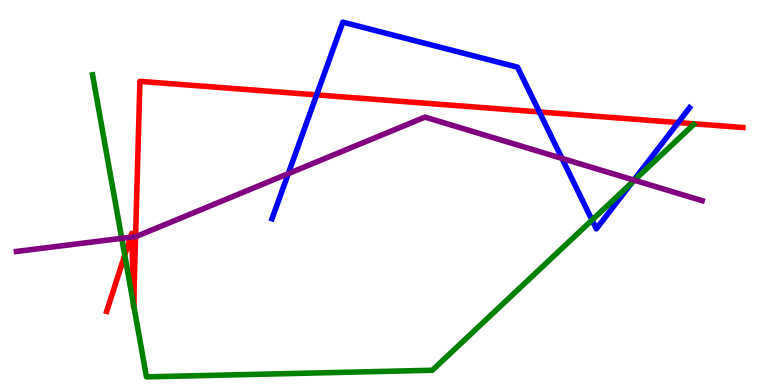[{'lines': ['blue', 'red'], 'intersections': [{'x': 4.09, 'y': 7.54}, {'x': 6.96, 'y': 7.09}, {'x': 8.75, 'y': 6.82}]}, {'lines': ['green', 'red'], 'intersections': [{'x': 1.61, 'y': 3.37}, {'x': 1.72, 'y': 2.09}, {'x': 1.72, 'y': 2.07}]}, {'lines': ['purple', 'red'], 'intersections': [{'x': 1.68, 'y': 3.84}, {'x': 1.7, 'y': 3.84}, {'x': 1.75, 'y': 3.85}]}, {'lines': ['blue', 'green'], 'intersections': [{'x': 7.64, 'y': 4.28}, {'x': 8.16, 'y': 5.26}]}, {'lines': ['blue', 'purple'], 'intersections': [{'x': 3.72, 'y': 5.49}, {'x': 7.25, 'y': 5.89}, {'x': 8.18, 'y': 5.32}]}, {'lines': ['green', 'purple'], 'intersections': [{'x': 1.57, 'y': 3.81}, {'x': 8.19, 'y': 5.32}]}]